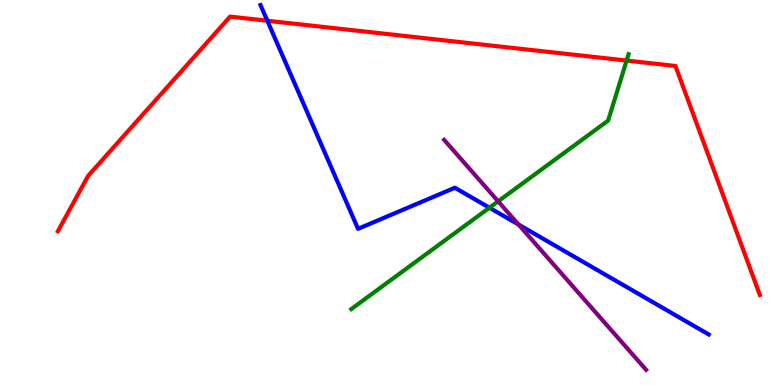[{'lines': ['blue', 'red'], 'intersections': [{'x': 3.45, 'y': 9.46}]}, {'lines': ['green', 'red'], 'intersections': [{'x': 8.09, 'y': 8.43}]}, {'lines': ['purple', 'red'], 'intersections': []}, {'lines': ['blue', 'green'], 'intersections': [{'x': 6.32, 'y': 4.6}]}, {'lines': ['blue', 'purple'], 'intersections': [{'x': 6.69, 'y': 4.17}]}, {'lines': ['green', 'purple'], 'intersections': [{'x': 6.43, 'y': 4.77}]}]